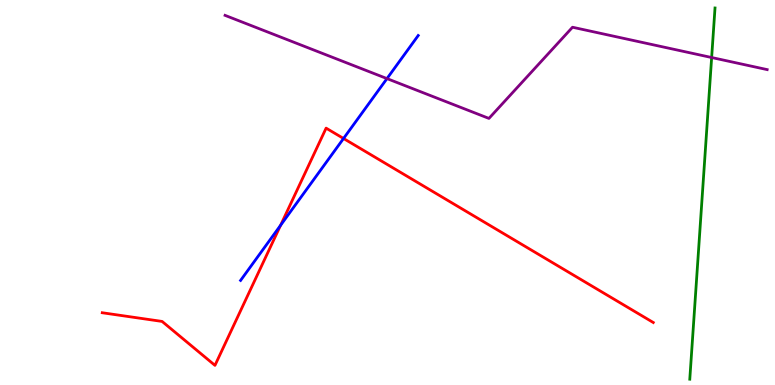[{'lines': ['blue', 'red'], 'intersections': [{'x': 3.62, 'y': 4.15}, {'x': 4.43, 'y': 6.4}]}, {'lines': ['green', 'red'], 'intersections': []}, {'lines': ['purple', 'red'], 'intersections': []}, {'lines': ['blue', 'green'], 'intersections': []}, {'lines': ['blue', 'purple'], 'intersections': [{'x': 4.99, 'y': 7.96}]}, {'lines': ['green', 'purple'], 'intersections': [{'x': 9.18, 'y': 8.51}]}]